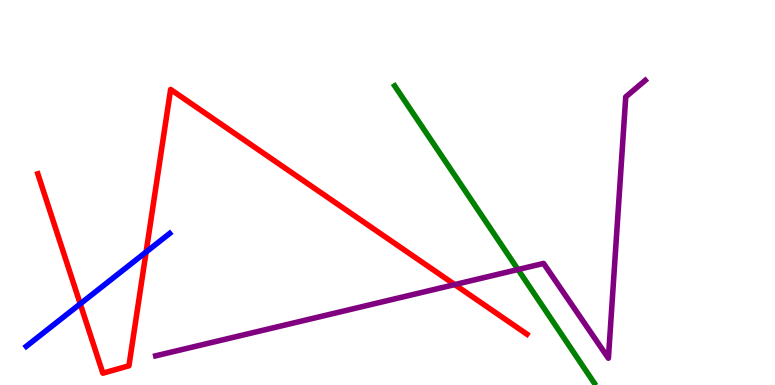[{'lines': ['blue', 'red'], 'intersections': [{'x': 1.04, 'y': 2.11}, {'x': 1.89, 'y': 3.45}]}, {'lines': ['green', 'red'], 'intersections': []}, {'lines': ['purple', 'red'], 'intersections': [{'x': 5.87, 'y': 2.61}]}, {'lines': ['blue', 'green'], 'intersections': []}, {'lines': ['blue', 'purple'], 'intersections': []}, {'lines': ['green', 'purple'], 'intersections': [{'x': 6.68, 'y': 3.0}]}]